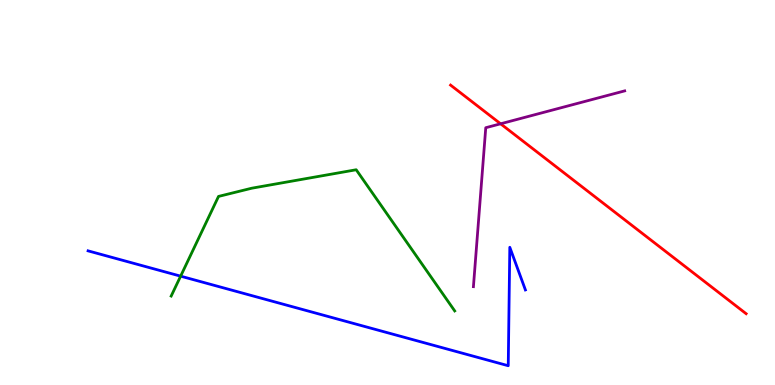[{'lines': ['blue', 'red'], 'intersections': []}, {'lines': ['green', 'red'], 'intersections': []}, {'lines': ['purple', 'red'], 'intersections': [{'x': 6.46, 'y': 6.78}]}, {'lines': ['blue', 'green'], 'intersections': [{'x': 2.33, 'y': 2.83}]}, {'lines': ['blue', 'purple'], 'intersections': []}, {'lines': ['green', 'purple'], 'intersections': []}]